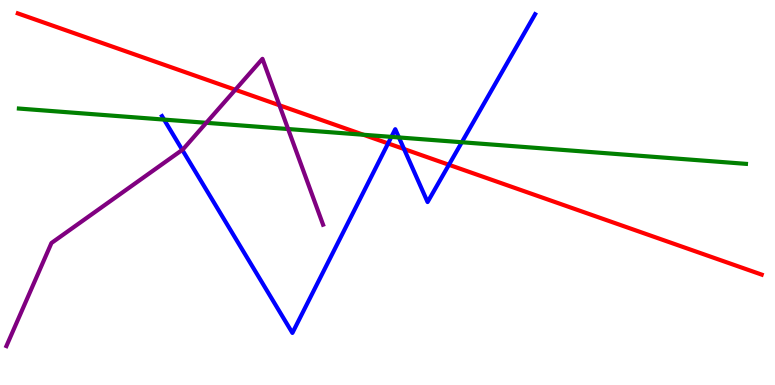[{'lines': ['blue', 'red'], 'intersections': [{'x': 5.01, 'y': 6.27}, {'x': 5.21, 'y': 6.13}, {'x': 5.79, 'y': 5.72}]}, {'lines': ['green', 'red'], 'intersections': [{'x': 4.69, 'y': 6.5}]}, {'lines': ['purple', 'red'], 'intersections': [{'x': 3.04, 'y': 7.67}, {'x': 3.61, 'y': 7.27}]}, {'lines': ['blue', 'green'], 'intersections': [{'x': 2.12, 'y': 6.89}, {'x': 5.05, 'y': 6.44}, {'x': 5.15, 'y': 6.43}, {'x': 5.96, 'y': 6.31}]}, {'lines': ['blue', 'purple'], 'intersections': [{'x': 2.35, 'y': 6.11}]}, {'lines': ['green', 'purple'], 'intersections': [{'x': 2.66, 'y': 6.81}, {'x': 3.72, 'y': 6.65}]}]